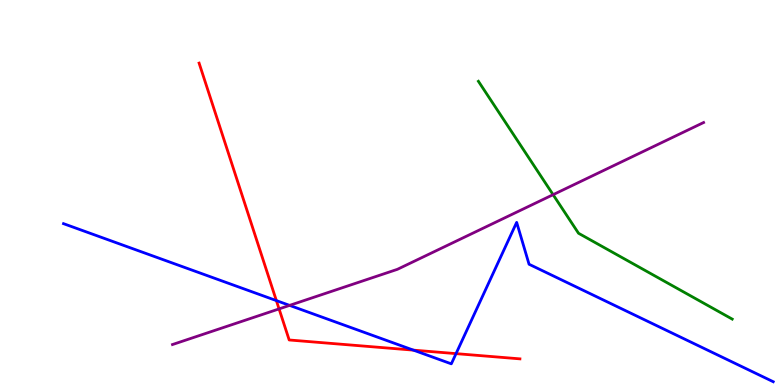[{'lines': ['blue', 'red'], 'intersections': [{'x': 3.57, 'y': 2.19}, {'x': 5.33, 'y': 0.905}, {'x': 5.88, 'y': 0.815}]}, {'lines': ['green', 'red'], 'intersections': []}, {'lines': ['purple', 'red'], 'intersections': [{'x': 3.6, 'y': 1.98}]}, {'lines': ['blue', 'green'], 'intersections': []}, {'lines': ['blue', 'purple'], 'intersections': [{'x': 3.74, 'y': 2.07}]}, {'lines': ['green', 'purple'], 'intersections': [{'x': 7.14, 'y': 4.94}]}]